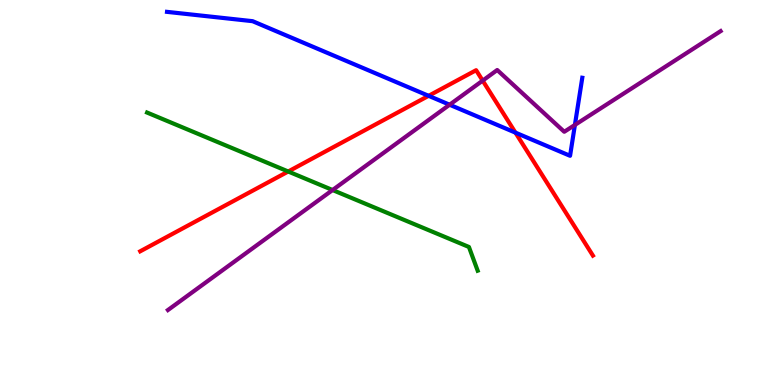[{'lines': ['blue', 'red'], 'intersections': [{'x': 5.53, 'y': 7.51}, {'x': 6.65, 'y': 6.55}]}, {'lines': ['green', 'red'], 'intersections': [{'x': 3.72, 'y': 5.55}]}, {'lines': ['purple', 'red'], 'intersections': [{'x': 6.23, 'y': 7.91}]}, {'lines': ['blue', 'green'], 'intersections': []}, {'lines': ['blue', 'purple'], 'intersections': [{'x': 5.8, 'y': 7.28}, {'x': 7.42, 'y': 6.76}]}, {'lines': ['green', 'purple'], 'intersections': [{'x': 4.29, 'y': 5.06}]}]